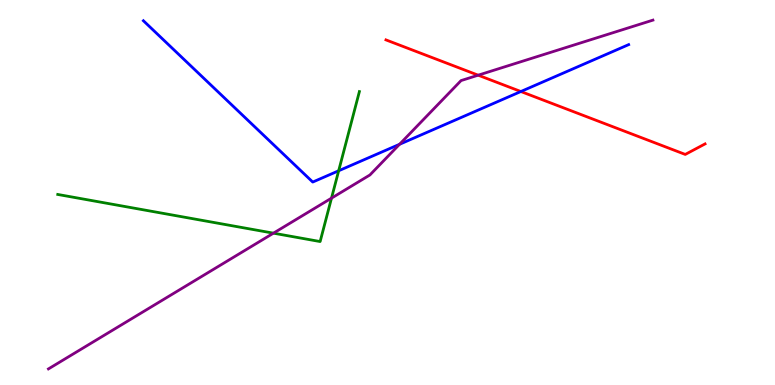[{'lines': ['blue', 'red'], 'intersections': [{'x': 6.72, 'y': 7.62}]}, {'lines': ['green', 'red'], 'intersections': []}, {'lines': ['purple', 'red'], 'intersections': [{'x': 6.17, 'y': 8.05}]}, {'lines': ['blue', 'green'], 'intersections': [{'x': 4.37, 'y': 5.56}]}, {'lines': ['blue', 'purple'], 'intersections': [{'x': 5.16, 'y': 6.25}]}, {'lines': ['green', 'purple'], 'intersections': [{'x': 3.53, 'y': 3.94}, {'x': 4.28, 'y': 4.85}]}]